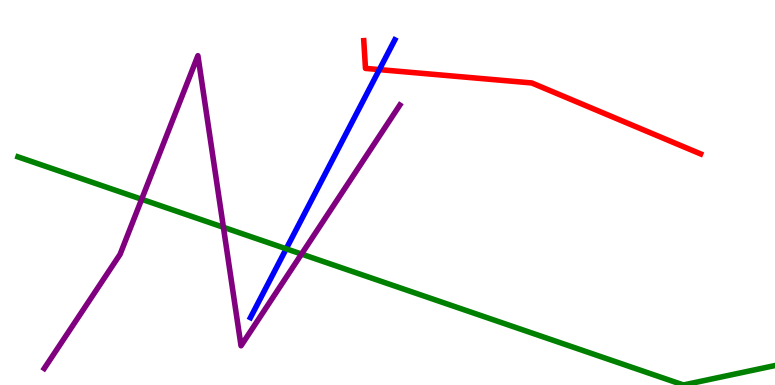[{'lines': ['blue', 'red'], 'intersections': [{'x': 4.9, 'y': 8.19}]}, {'lines': ['green', 'red'], 'intersections': []}, {'lines': ['purple', 'red'], 'intersections': []}, {'lines': ['blue', 'green'], 'intersections': [{'x': 3.69, 'y': 3.54}]}, {'lines': ['blue', 'purple'], 'intersections': []}, {'lines': ['green', 'purple'], 'intersections': [{'x': 1.83, 'y': 4.82}, {'x': 2.88, 'y': 4.1}, {'x': 3.89, 'y': 3.4}]}]